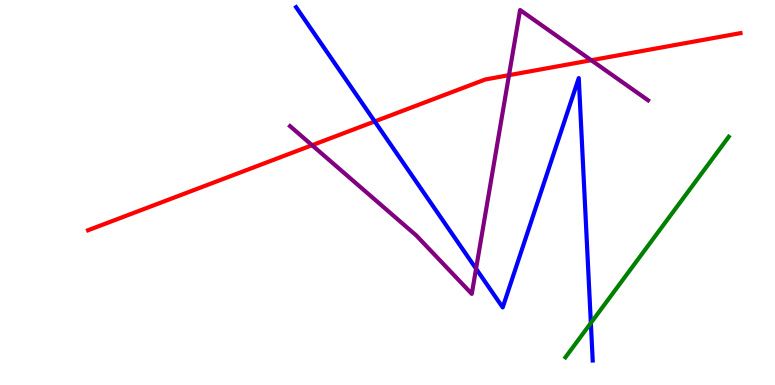[{'lines': ['blue', 'red'], 'intersections': [{'x': 4.84, 'y': 6.85}]}, {'lines': ['green', 'red'], 'intersections': []}, {'lines': ['purple', 'red'], 'intersections': [{'x': 4.03, 'y': 6.23}, {'x': 6.57, 'y': 8.05}, {'x': 7.63, 'y': 8.44}]}, {'lines': ['blue', 'green'], 'intersections': [{'x': 7.62, 'y': 1.61}]}, {'lines': ['blue', 'purple'], 'intersections': [{'x': 6.14, 'y': 3.02}]}, {'lines': ['green', 'purple'], 'intersections': []}]